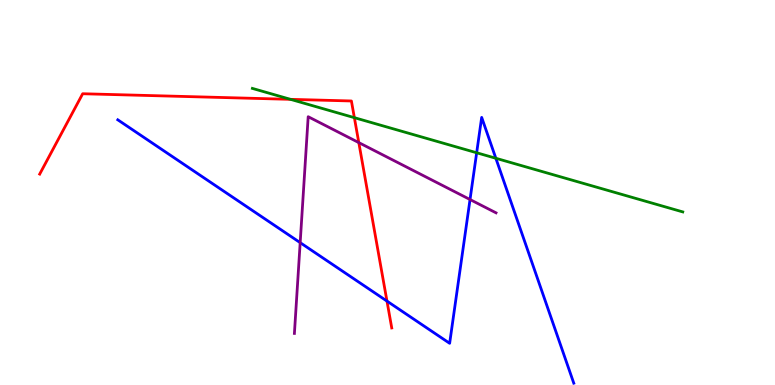[{'lines': ['blue', 'red'], 'intersections': [{'x': 4.99, 'y': 2.18}]}, {'lines': ['green', 'red'], 'intersections': [{'x': 3.75, 'y': 7.42}, {'x': 4.57, 'y': 6.94}]}, {'lines': ['purple', 'red'], 'intersections': [{'x': 4.63, 'y': 6.3}]}, {'lines': ['blue', 'green'], 'intersections': [{'x': 6.15, 'y': 6.03}, {'x': 6.4, 'y': 5.89}]}, {'lines': ['blue', 'purple'], 'intersections': [{'x': 3.87, 'y': 3.7}, {'x': 6.06, 'y': 4.82}]}, {'lines': ['green', 'purple'], 'intersections': []}]